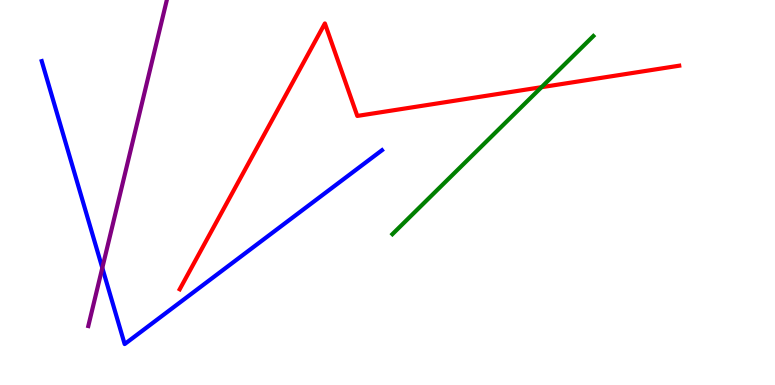[{'lines': ['blue', 'red'], 'intersections': []}, {'lines': ['green', 'red'], 'intersections': [{'x': 6.99, 'y': 7.74}]}, {'lines': ['purple', 'red'], 'intersections': []}, {'lines': ['blue', 'green'], 'intersections': []}, {'lines': ['blue', 'purple'], 'intersections': [{'x': 1.32, 'y': 3.04}]}, {'lines': ['green', 'purple'], 'intersections': []}]